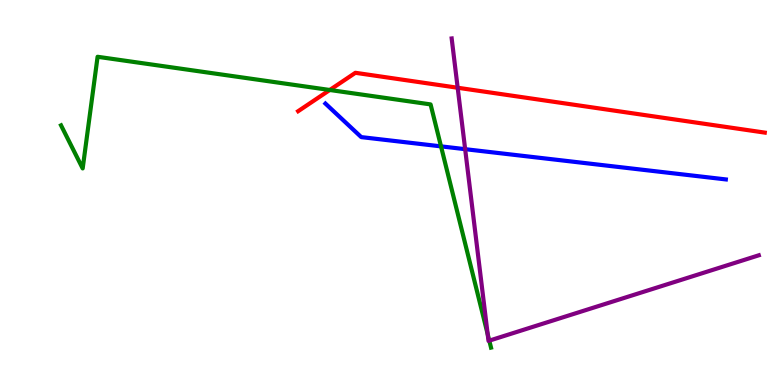[{'lines': ['blue', 'red'], 'intersections': []}, {'lines': ['green', 'red'], 'intersections': [{'x': 4.26, 'y': 7.66}]}, {'lines': ['purple', 'red'], 'intersections': [{'x': 5.91, 'y': 7.72}]}, {'lines': ['blue', 'green'], 'intersections': [{'x': 5.69, 'y': 6.2}]}, {'lines': ['blue', 'purple'], 'intersections': [{'x': 6.0, 'y': 6.13}]}, {'lines': ['green', 'purple'], 'intersections': [{'x': 6.29, 'y': 1.32}, {'x': 6.31, 'y': 1.15}]}]